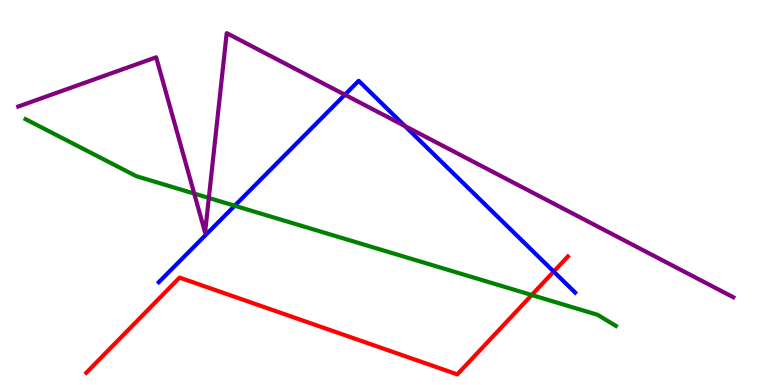[{'lines': ['blue', 'red'], 'intersections': [{'x': 7.14, 'y': 2.95}]}, {'lines': ['green', 'red'], 'intersections': [{'x': 6.86, 'y': 2.34}]}, {'lines': ['purple', 'red'], 'intersections': []}, {'lines': ['blue', 'green'], 'intersections': [{'x': 3.03, 'y': 4.66}]}, {'lines': ['blue', 'purple'], 'intersections': [{'x': 4.45, 'y': 7.54}, {'x': 5.22, 'y': 6.73}]}, {'lines': ['green', 'purple'], 'intersections': [{'x': 2.51, 'y': 4.97}, {'x': 2.69, 'y': 4.86}]}]